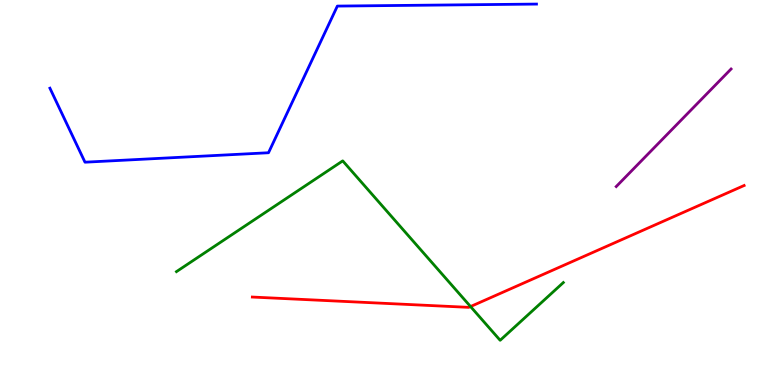[{'lines': ['blue', 'red'], 'intersections': []}, {'lines': ['green', 'red'], 'intersections': [{'x': 6.07, 'y': 2.04}]}, {'lines': ['purple', 'red'], 'intersections': []}, {'lines': ['blue', 'green'], 'intersections': []}, {'lines': ['blue', 'purple'], 'intersections': []}, {'lines': ['green', 'purple'], 'intersections': []}]